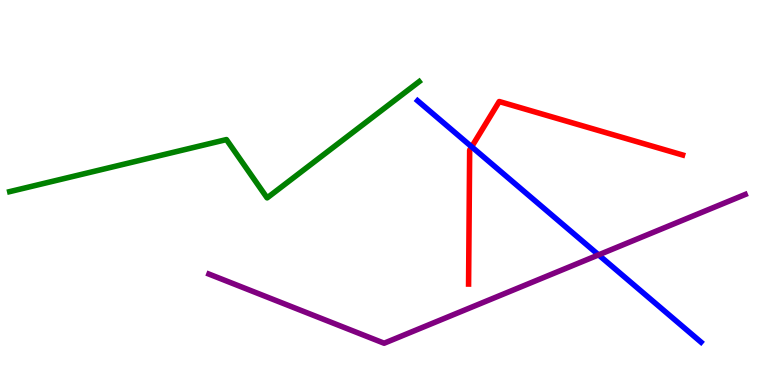[{'lines': ['blue', 'red'], 'intersections': [{'x': 6.09, 'y': 6.19}]}, {'lines': ['green', 'red'], 'intersections': []}, {'lines': ['purple', 'red'], 'intersections': []}, {'lines': ['blue', 'green'], 'intersections': []}, {'lines': ['blue', 'purple'], 'intersections': [{'x': 7.72, 'y': 3.38}]}, {'lines': ['green', 'purple'], 'intersections': []}]